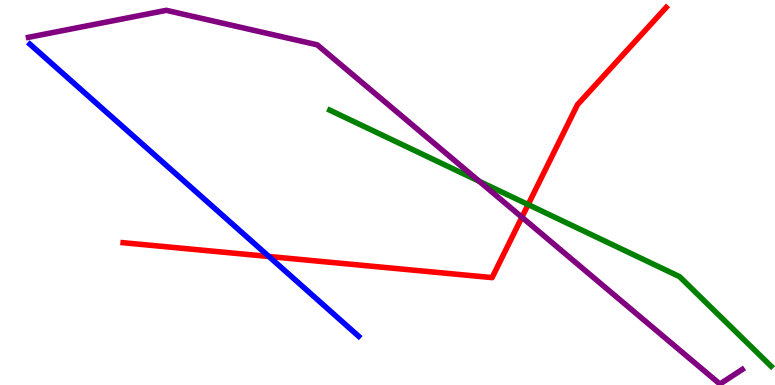[{'lines': ['blue', 'red'], 'intersections': [{'x': 3.47, 'y': 3.34}]}, {'lines': ['green', 'red'], 'intersections': [{'x': 6.81, 'y': 4.69}]}, {'lines': ['purple', 'red'], 'intersections': [{'x': 6.73, 'y': 4.36}]}, {'lines': ['blue', 'green'], 'intersections': []}, {'lines': ['blue', 'purple'], 'intersections': []}, {'lines': ['green', 'purple'], 'intersections': [{'x': 6.18, 'y': 5.29}]}]